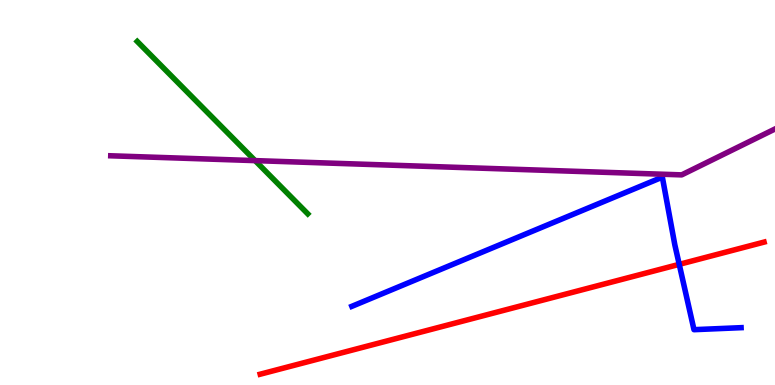[{'lines': ['blue', 'red'], 'intersections': [{'x': 8.76, 'y': 3.13}]}, {'lines': ['green', 'red'], 'intersections': []}, {'lines': ['purple', 'red'], 'intersections': []}, {'lines': ['blue', 'green'], 'intersections': []}, {'lines': ['blue', 'purple'], 'intersections': []}, {'lines': ['green', 'purple'], 'intersections': [{'x': 3.29, 'y': 5.83}]}]